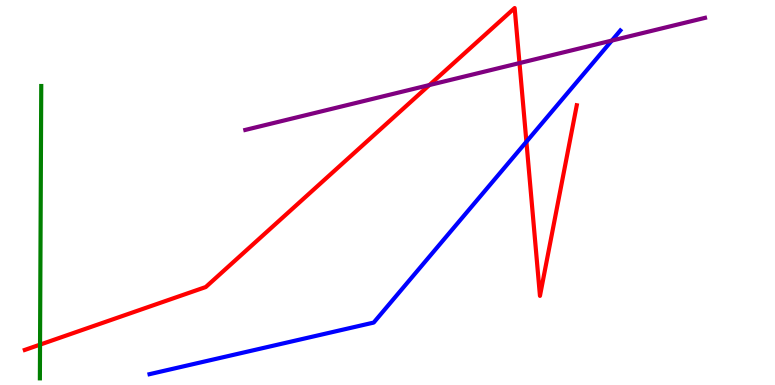[{'lines': ['blue', 'red'], 'intersections': [{'x': 6.79, 'y': 6.32}]}, {'lines': ['green', 'red'], 'intersections': [{'x': 0.517, 'y': 1.05}]}, {'lines': ['purple', 'red'], 'intersections': [{'x': 5.54, 'y': 7.79}, {'x': 6.7, 'y': 8.36}]}, {'lines': ['blue', 'green'], 'intersections': []}, {'lines': ['blue', 'purple'], 'intersections': [{'x': 7.89, 'y': 8.95}]}, {'lines': ['green', 'purple'], 'intersections': []}]